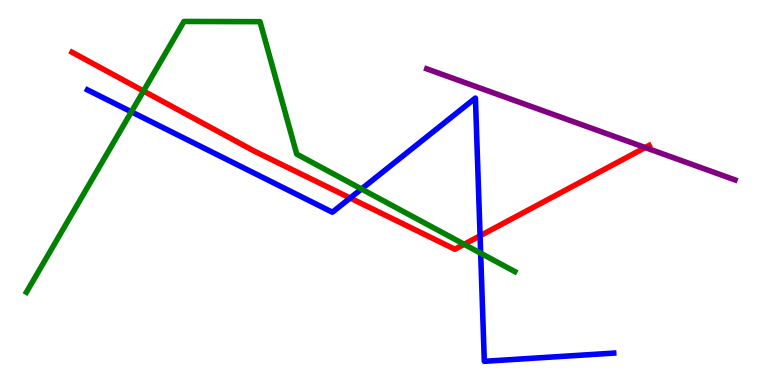[{'lines': ['blue', 'red'], 'intersections': [{'x': 4.52, 'y': 4.86}, {'x': 6.19, 'y': 3.88}]}, {'lines': ['green', 'red'], 'intersections': [{'x': 1.85, 'y': 7.64}, {'x': 5.99, 'y': 3.65}]}, {'lines': ['purple', 'red'], 'intersections': [{'x': 8.33, 'y': 6.17}]}, {'lines': ['blue', 'green'], 'intersections': [{'x': 1.7, 'y': 7.1}, {'x': 4.66, 'y': 5.09}, {'x': 6.2, 'y': 3.42}]}, {'lines': ['blue', 'purple'], 'intersections': []}, {'lines': ['green', 'purple'], 'intersections': []}]